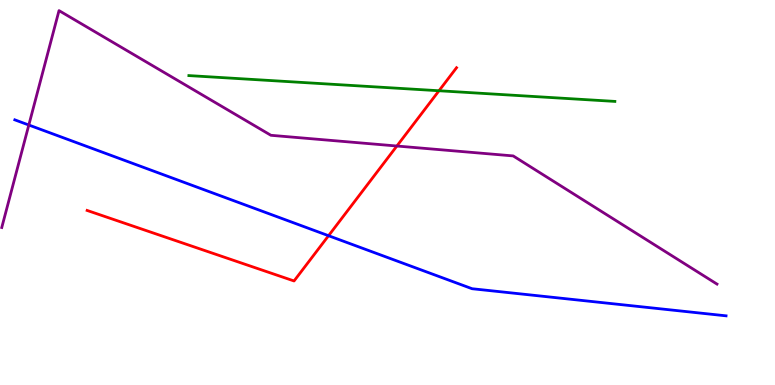[{'lines': ['blue', 'red'], 'intersections': [{'x': 4.24, 'y': 3.88}]}, {'lines': ['green', 'red'], 'intersections': [{'x': 5.66, 'y': 7.64}]}, {'lines': ['purple', 'red'], 'intersections': [{'x': 5.12, 'y': 6.21}]}, {'lines': ['blue', 'green'], 'intersections': []}, {'lines': ['blue', 'purple'], 'intersections': [{'x': 0.372, 'y': 6.75}]}, {'lines': ['green', 'purple'], 'intersections': []}]